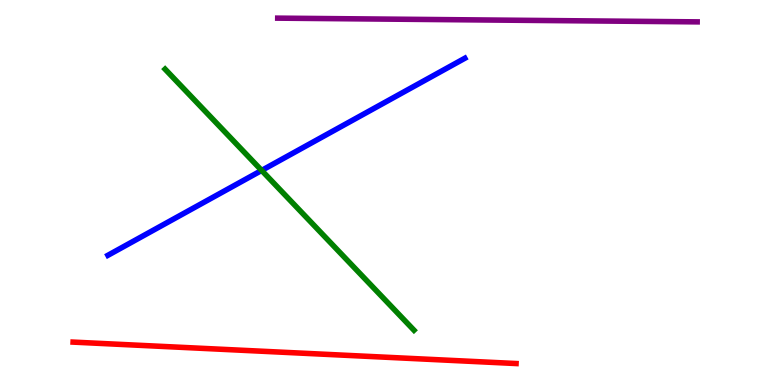[{'lines': ['blue', 'red'], 'intersections': []}, {'lines': ['green', 'red'], 'intersections': []}, {'lines': ['purple', 'red'], 'intersections': []}, {'lines': ['blue', 'green'], 'intersections': [{'x': 3.38, 'y': 5.57}]}, {'lines': ['blue', 'purple'], 'intersections': []}, {'lines': ['green', 'purple'], 'intersections': []}]